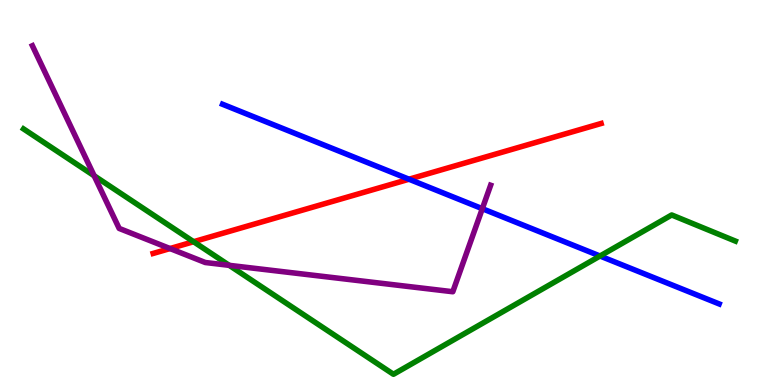[{'lines': ['blue', 'red'], 'intersections': [{'x': 5.28, 'y': 5.34}]}, {'lines': ['green', 'red'], 'intersections': [{'x': 2.5, 'y': 3.72}]}, {'lines': ['purple', 'red'], 'intersections': [{'x': 2.19, 'y': 3.54}]}, {'lines': ['blue', 'green'], 'intersections': [{'x': 7.74, 'y': 3.35}]}, {'lines': ['blue', 'purple'], 'intersections': [{'x': 6.22, 'y': 4.58}]}, {'lines': ['green', 'purple'], 'intersections': [{'x': 1.21, 'y': 5.43}, {'x': 2.96, 'y': 3.11}]}]